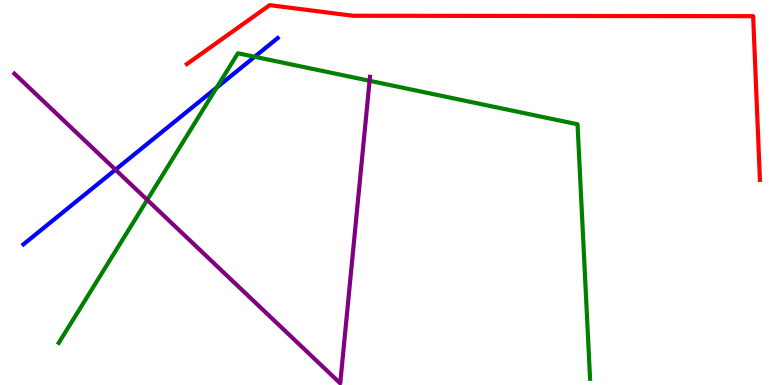[{'lines': ['blue', 'red'], 'intersections': []}, {'lines': ['green', 'red'], 'intersections': []}, {'lines': ['purple', 'red'], 'intersections': []}, {'lines': ['blue', 'green'], 'intersections': [{'x': 2.8, 'y': 7.73}, {'x': 3.29, 'y': 8.53}]}, {'lines': ['blue', 'purple'], 'intersections': [{'x': 1.49, 'y': 5.59}]}, {'lines': ['green', 'purple'], 'intersections': [{'x': 1.9, 'y': 4.81}, {'x': 4.77, 'y': 7.9}]}]